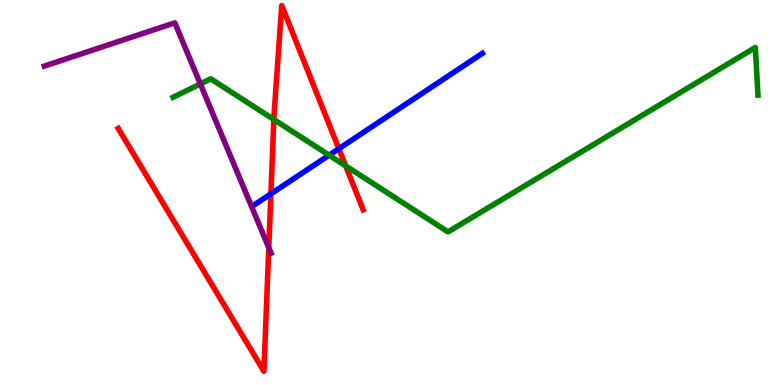[{'lines': ['blue', 'red'], 'intersections': [{'x': 3.5, 'y': 4.96}, {'x': 4.37, 'y': 6.14}]}, {'lines': ['green', 'red'], 'intersections': [{'x': 3.53, 'y': 6.9}, {'x': 4.46, 'y': 5.69}]}, {'lines': ['purple', 'red'], 'intersections': [{'x': 3.47, 'y': 3.57}]}, {'lines': ['blue', 'green'], 'intersections': [{'x': 4.25, 'y': 5.97}]}, {'lines': ['blue', 'purple'], 'intersections': []}, {'lines': ['green', 'purple'], 'intersections': [{'x': 2.59, 'y': 7.82}]}]